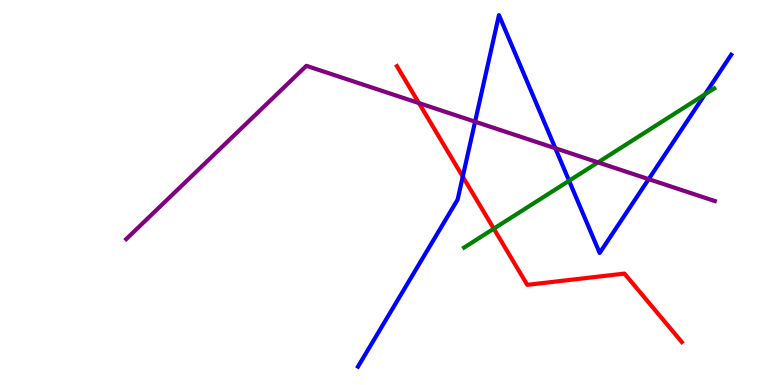[{'lines': ['blue', 'red'], 'intersections': [{'x': 5.97, 'y': 5.41}]}, {'lines': ['green', 'red'], 'intersections': [{'x': 6.37, 'y': 4.06}]}, {'lines': ['purple', 'red'], 'intersections': [{'x': 5.41, 'y': 7.32}]}, {'lines': ['blue', 'green'], 'intersections': [{'x': 7.34, 'y': 5.3}, {'x': 9.1, 'y': 7.55}]}, {'lines': ['blue', 'purple'], 'intersections': [{'x': 6.13, 'y': 6.84}, {'x': 7.17, 'y': 6.15}, {'x': 8.37, 'y': 5.35}]}, {'lines': ['green', 'purple'], 'intersections': [{'x': 7.72, 'y': 5.78}]}]